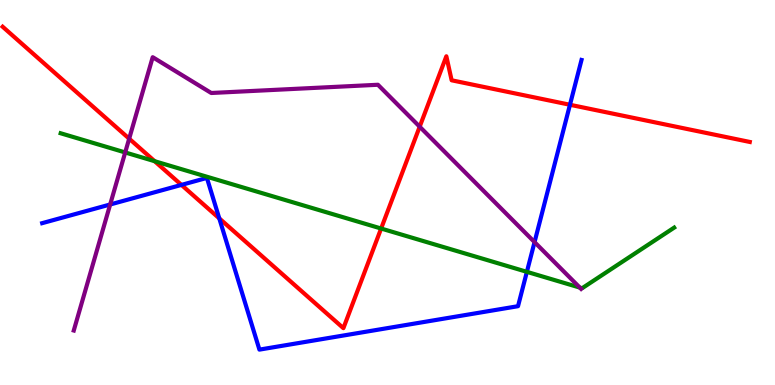[{'lines': ['blue', 'red'], 'intersections': [{'x': 2.34, 'y': 5.2}, {'x': 2.83, 'y': 4.33}, {'x': 7.35, 'y': 7.28}]}, {'lines': ['green', 'red'], 'intersections': [{'x': 2.0, 'y': 5.81}, {'x': 4.92, 'y': 4.06}]}, {'lines': ['purple', 'red'], 'intersections': [{'x': 1.67, 'y': 6.4}, {'x': 5.42, 'y': 6.71}]}, {'lines': ['blue', 'green'], 'intersections': [{'x': 6.8, 'y': 2.94}]}, {'lines': ['blue', 'purple'], 'intersections': [{'x': 1.42, 'y': 4.69}, {'x': 6.9, 'y': 3.71}]}, {'lines': ['green', 'purple'], 'intersections': [{'x': 1.62, 'y': 6.04}, {'x': 7.48, 'y': 2.53}]}]